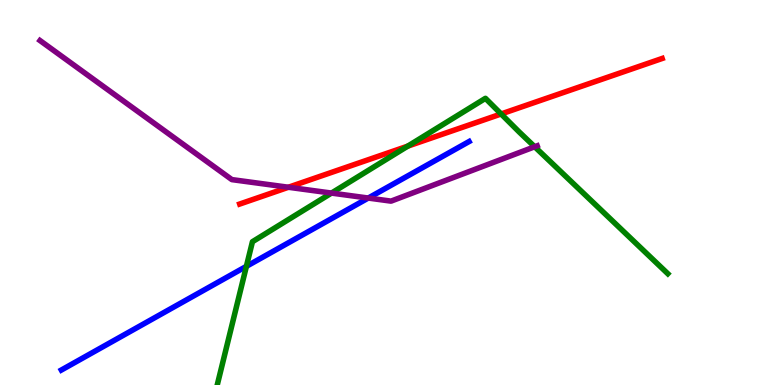[{'lines': ['blue', 'red'], 'intersections': []}, {'lines': ['green', 'red'], 'intersections': [{'x': 5.26, 'y': 6.2}, {'x': 6.47, 'y': 7.04}]}, {'lines': ['purple', 'red'], 'intersections': [{'x': 3.72, 'y': 5.14}]}, {'lines': ['blue', 'green'], 'intersections': [{'x': 3.18, 'y': 3.08}]}, {'lines': ['blue', 'purple'], 'intersections': [{'x': 4.75, 'y': 4.86}]}, {'lines': ['green', 'purple'], 'intersections': [{'x': 4.28, 'y': 4.99}, {'x': 6.9, 'y': 6.19}]}]